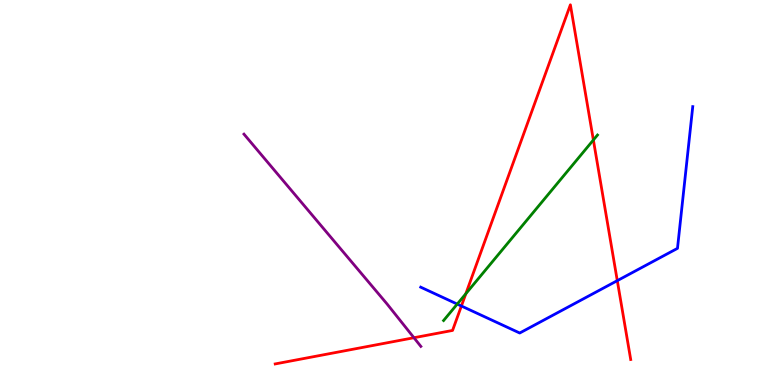[{'lines': ['blue', 'red'], 'intersections': [{'x': 5.95, 'y': 2.05}, {'x': 7.97, 'y': 2.71}]}, {'lines': ['green', 'red'], 'intersections': [{'x': 6.01, 'y': 2.37}, {'x': 7.66, 'y': 6.36}]}, {'lines': ['purple', 'red'], 'intersections': [{'x': 5.34, 'y': 1.23}]}, {'lines': ['blue', 'green'], 'intersections': [{'x': 5.9, 'y': 2.1}]}, {'lines': ['blue', 'purple'], 'intersections': []}, {'lines': ['green', 'purple'], 'intersections': []}]